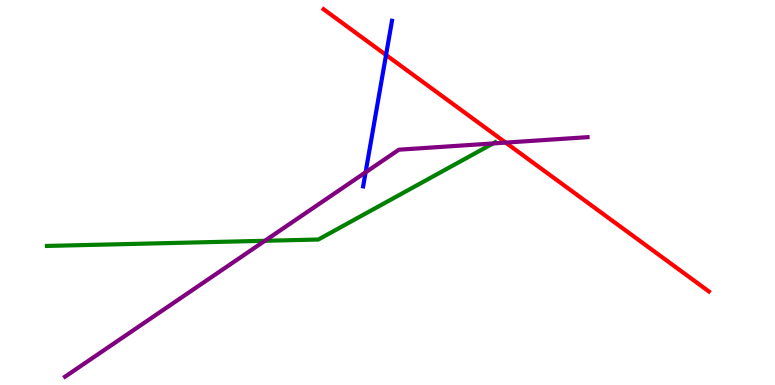[{'lines': ['blue', 'red'], 'intersections': [{'x': 4.98, 'y': 8.57}]}, {'lines': ['green', 'red'], 'intersections': []}, {'lines': ['purple', 'red'], 'intersections': [{'x': 6.52, 'y': 6.3}]}, {'lines': ['blue', 'green'], 'intersections': []}, {'lines': ['blue', 'purple'], 'intersections': [{'x': 4.72, 'y': 5.52}]}, {'lines': ['green', 'purple'], 'intersections': [{'x': 3.42, 'y': 3.75}, {'x': 6.36, 'y': 6.27}]}]